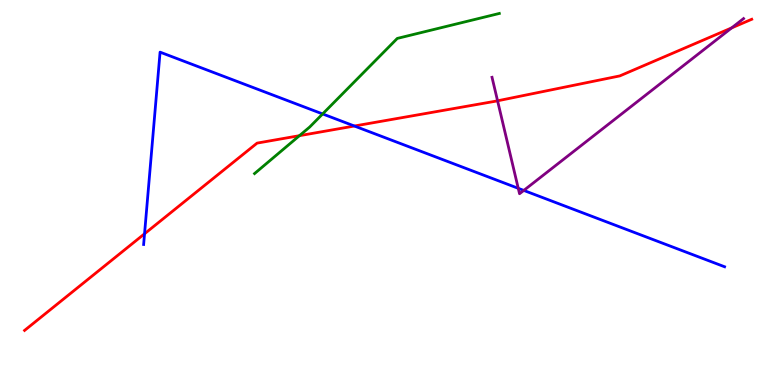[{'lines': ['blue', 'red'], 'intersections': [{'x': 1.87, 'y': 3.93}, {'x': 4.57, 'y': 6.73}]}, {'lines': ['green', 'red'], 'intersections': [{'x': 3.86, 'y': 6.48}]}, {'lines': ['purple', 'red'], 'intersections': [{'x': 6.42, 'y': 7.38}, {'x': 9.44, 'y': 9.28}]}, {'lines': ['blue', 'green'], 'intersections': [{'x': 4.16, 'y': 7.04}]}, {'lines': ['blue', 'purple'], 'intersections': [{'x': 6.69, 'y': 5.11}, {'x': 6.76, 'y': 5.05}]}, {'lines': ['green', 'purple'], 'intersections': []}]